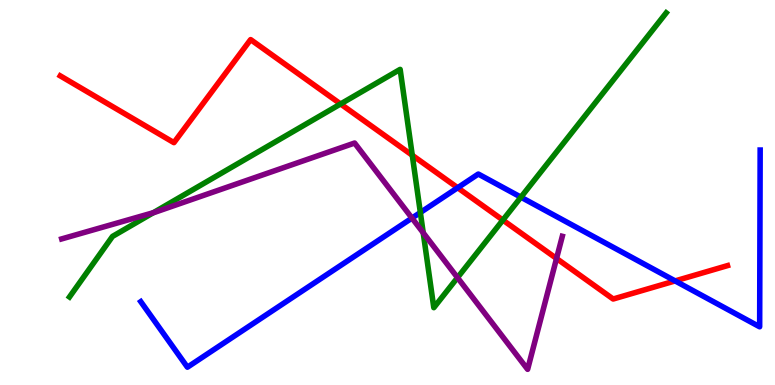[{'lines': ['blue', 'red'], 'intersections': [{'x': 5.91, 'y': 5.12}, {'x': 8.71, 'y': 2.7}]}, {'lines': ['green', 'red'], 'intersections': [{'x': 4.39, 'y': 7.3}, {'x': 5.32, 'y': 5.97}, {'x': 6.49, 'y': 4.28}]}, {'lines': ['purple', 'red'], 'intersections': [{'x': 7.18, 'y': 3.29}]}, {'lines': ['blue', 'green'], 'intersections': [{'x': 5.42, 'y': 4.48}, {'x': 6.72, 'y': 4.88}]}, {'lines': ['blue', 'purple'], 'intersections': [{'x': 5.32, 'y': 4.34}]}, {'lines': ['green', 'purple'], 'intersections': [{'x': 1.98, 'y': 4.48}, {'x': 5.46, 'y': 3.95}, {'x': 5.9, 'y': 2.79}]}]